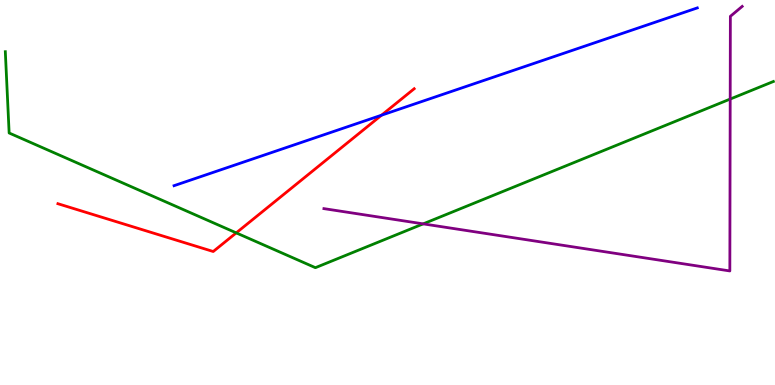[{'lines': ['blue', 'red'], 'intersections': [{'x': 4.92, 'y': 7.01}]}, {'lines': ['green', 'red'], 'intersections': [{'x': 3.05, 'y': 3.95}]}, {'lines': ['purple', 'red'], 'intersections': []}, {'lines': ['blue', 'green'], 'intersections': []}, {'lines': ['blue', 'purple'], 'intersections': []}, {'lines': ['green', 'purple'], 'intersections': [{'x': 5.46, 'y': 4.19}, {'x': 9.42, 'y': 7.43}]}]